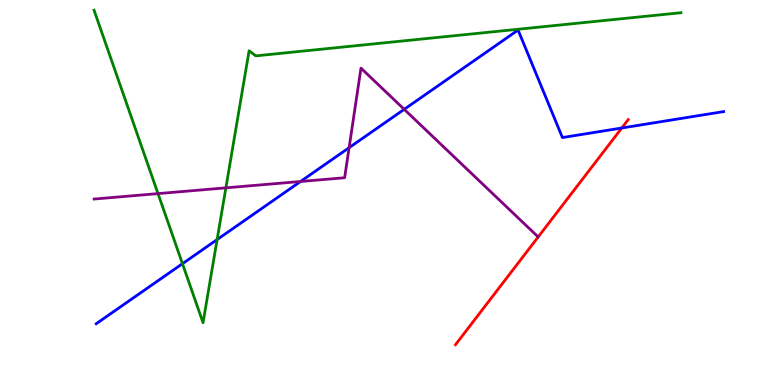[{'lines': ['blue', 'red'], 'intersections': [{'x': 8.02, 'y': 6.68}]}, {'lines': ['green', 'red'], 'intersections': []}, {'lines': ['purple', 'red'], 'intersections': []}, {'lines': ['blue', 'green'], 'intersections': [{'x': 2.35, 'y': 3.15}, {'x': 2.8, 'y': 3.78}]}, {'lines': ['blue', 'purple'], 'intersections': [{'x': 3.88, 'y': 5.29}, {'x': 4.5, 'y': 6.16}, {'x': 5.22, 'y': 7.16}]}, {'lines': ['green', 'purple'], 'intersections': [{'x': 2.04, 'y': 4.97}, {'x': 2.91, 'y': 5.12}]}]